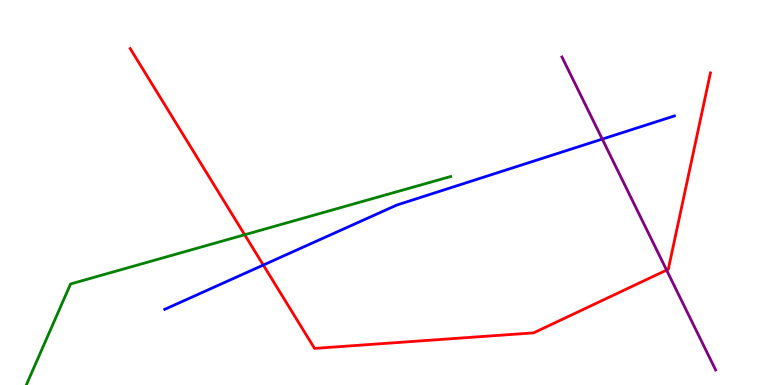[{'lines': ['blue', 'red'], 'intersections': [{'x': 3.4, 'y': 3.12}]}, {'lines': ['green', 'red'], 'intersections': [{'x': 3.16, 'y': 3.9}]}, {'lines': ['purple', 'red'], 'intersections': [{'x': 8.6, 'y': 2.98}]}, {'lines': ['blue', 'green'], 'intersections': []}, {'lines': ['blue', 'purple'], 'intersections': [{'x': 7.77, 'y': 6.39}]}, {'lines': ['green', 'purple'], 'intersections': []}]